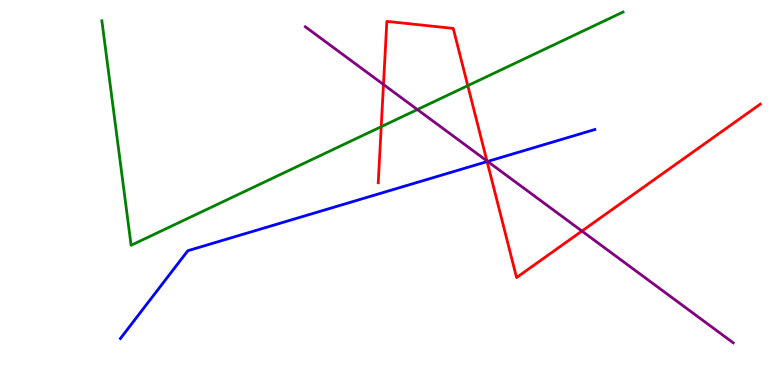[{'lines': ['blue', 'red'], 'intersections': [{'x': 6.29, 'y': 5.8}]}, {'lines': ['green', 'red'], 'intersections': [{'x': 4.92, 'y': 6.71}, {'x': 6.04, 'y': 7.78}]}, {'lines': ['purple', 'red'], 'intersections': [{'x': 4.95, 'y': 7.8}, {'x': 6.28, 'y': 5.82}, {'x': 7.51, 'y': 4.0}]}, {'lines': ['blue', 'green'], 'intersections': []}, {'lines': ['blue', 'purple'], 'intersections': [{'x': 6.29, 'y': 5.81}]}, {'lines': ['green', 'purple'], 'intersections': [{'x': 5.39, 'y': 7.15}]}]